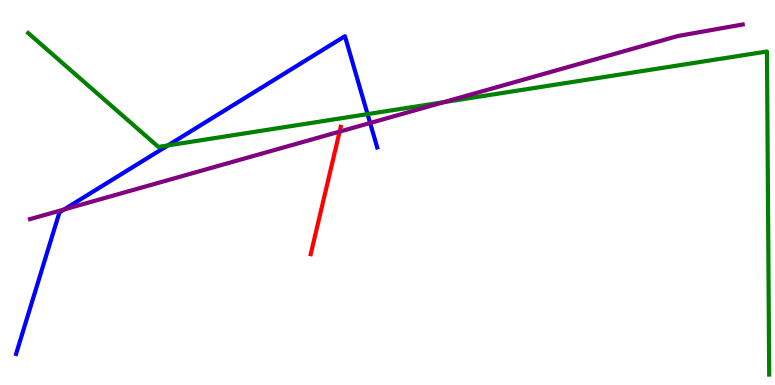[{'lines': ['blue', 'red'], 'intersections': []}, {'lines': ['green', 'red'], 'intersections': []}, {'lines': ['purple', 'red'], 'intersections': [{'x': 4.38, 'y': 6.58}]}, {'lines': ['blue', 'green'], 'intersections': [{'x': 2.17, 'y': 6.22}, {'x': 4.74, 'y': 7.04}]}, {'lines': ['blue', 'purple'], 'intersections': [{'x': 0.826, 'y': 4.56}, {'x': 4.78, 'y': 6.81}]}, {'lines': ['green', 'purple'], 'intersections': [{'x': 5.73, 'y': 7.35}]}]